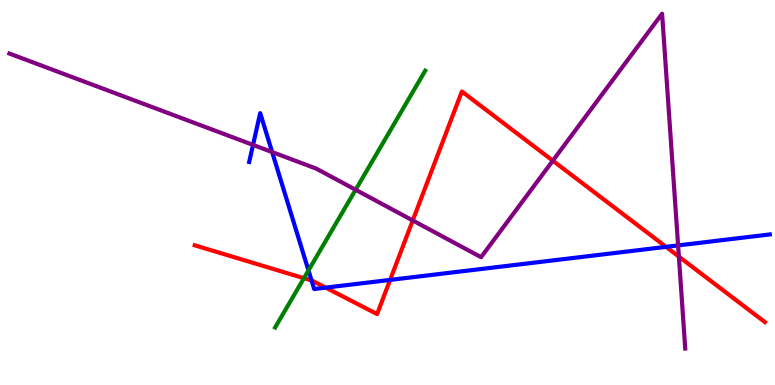[{'lines': ['blue', 'red'], 'intersections': [{'x': 4.02, 'y': 2.71}, {'x': 4.2, 'y': 2.53}, {'x': 5.03, 'y': 2.73}, {'x': 8.59, 'y': 3.59}]}, {'lines': ['green', 'red'], 'intersections': [{'x': 3.92, 'y': 2.77}]}, {'lines': ['purple', 'red'], 'intersections': [{'x': 5.33, 'y': 4.27}, {'x': 7.13, 'y': 5.83}, {'x': 8.76, 'y': 3.33}]}, {'lines': ['blue', 'green'], 'intersections': [{'x': 3.98, 'y': 2.98}]}, {'lines': ['blue', 'purple'], 'intersections': [{'x': 3.26, 'y': 6.24}, {'x': 3.51, 'y': 6.05}, {'x': 8.75, 'y': 3.63}]}, {'lines': ['green', 'purple'], 'intersections': [{'x': 4.59, 'y': 5.07}]}]